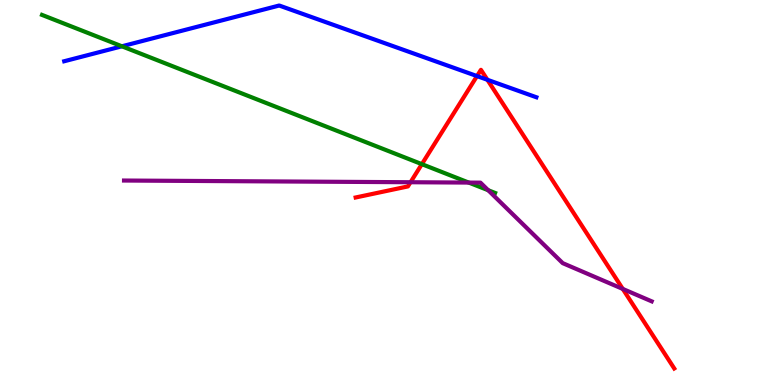[{'lines': ['blue', 'red'], 'intersections': [{'x': 6.15, 'y': 8.02}, {'x': 6.29, 'y': 7.93}]}, {'lines': ['green', 'red'], 'intersections': [{'x': 5.44, 'y': 5.74}]}, {'lines': ['purple', 'red'], 'intersections': [{'x': 5.3, 'y': 5.27}, {'x': 8.04, 'y': 2.5}]}, {'lines': ['blue', 'green'], 'intersections': [{'x': 1.57, 'y': 8.8}]}, {'lines': ['blue', 'purple'], 'intersections': []}, {'lines': ['green', 'purple'], 'intersections': [{'x': 6.05, 'y': 5.26}, {'x': 6.3, 'y': 5.06}]}]